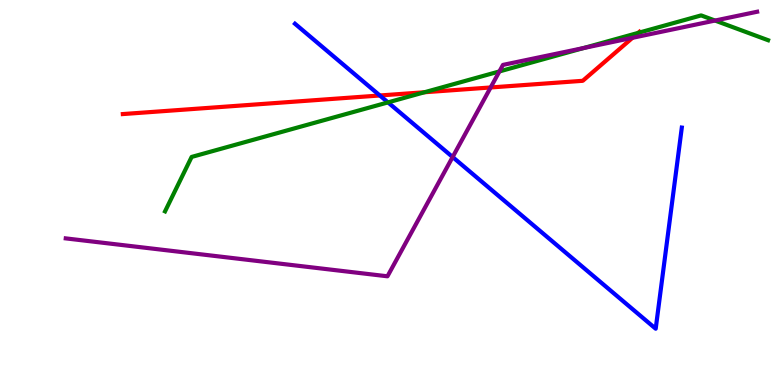[{'lines': ['blue', 'red'], 'intersections': [{'x': 4.9, 'y': 7.52}]}, {'lines': ['green', 'red'], 'intersections': [{'x': 5.48, 'y': 7.6}, {'x': 8.23, 'y': 9.15}]}, {'lines': ['purple', 'red'], 'intersections': [{'x': 6.33, 'y': 7.73}, {'x': 8.16, 'y': 9.02}]}, {'lines': ['blue', 'green'], 'intersections': [{'x': 5.01, 'y': 7.34}]}, {'lines': ['blue', 'purple'], 'intersections': [{'x': 5.84, 'y': 5.92}]}, {'lines': ['green', 'purple'], 'intersections': [{'x': 6.44, 'y': 8.14}, {'x': 7.53, 'y': 8.75}, {'x': 9.23, 'y': 9.47}]}]